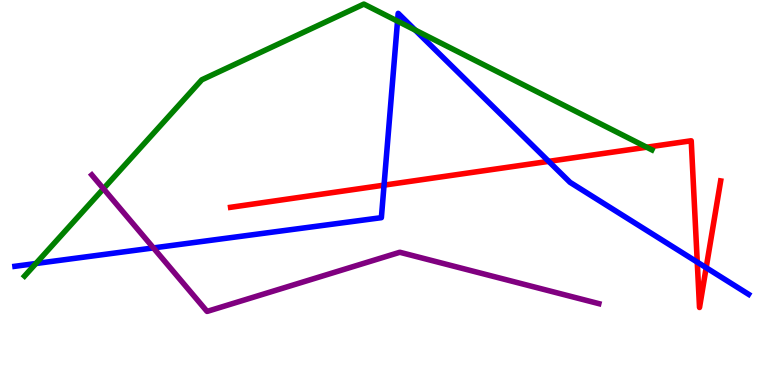[{'lines': ['blue', 'red'], 'intersections': [{'x': 4.96, 'y': 5.19}, {'x': 7.08, 'y': 5.81}, {'x': 9.0, 'y': 3.19}, {'x': 9.11, 'y': 3.05}]}, {'lines': ['green', 'red'], 'intersections': [{'x': 8.34, 'y': 6.18}]}, {'lines': ['purple', 'red'], 'intersections': []}, {'lines': ['blue', 'green'], 'intersections': [{'x': 0.463, 'y': 3.16}, {'x': 5.13, 'y': 9.45}, {'x': 5.36, 'y': 9.22}]}, {'lines': ['blue', 'purple'], 'intersections': [{'x': 1.98, 'y': 3.56}]}, {'lines': ['green', 'purple'], 'intersections': [{'x': 1.33, 'y': 5.1}]}]